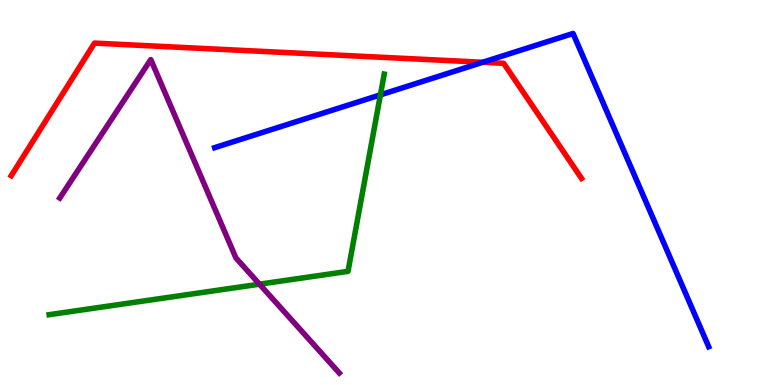[{'lines': ['blue', 'red'], 'intersections': [{'x': 6.23, 'y': 8.38}]}, {'lines': ['green', 'red'], 'intersections': []}, {'lines': ['purple', 'red'], 'intersections': []}, {'lines': ['blue', 'green'], 'intersections': [{'x': 4.91, 'y': 7.54}]}, {'lines': ['blue', 'purple'], 'intersections': []}, {'lines': ['green', 'purple'], 'intersections': [{'x': 3.35, 'y': 2.62}]}]